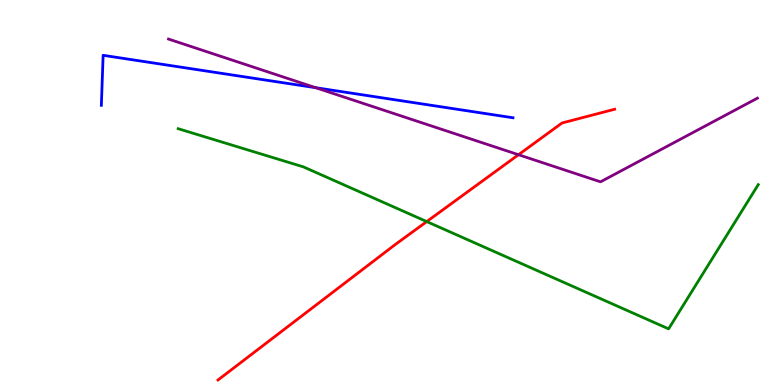[{'lines': ['blue', 'red'], 'intersections': []}, {'lines': ['green', 'red'], 'intersections': [{'x': 5.51, 'y': 4.24}]}, {'lines': ['purple', 'red'], 'intersections': [{'x': 6.69, 'y': 5.98}]}, {'lines': ['blue', 'green'], 'intersections': []}, {'lines': ['blue', 'purple'], 'intersections': [{'x': 4.07, 'y': 7.72}]}, {'lines': ['green', 'purple'], 'intersections': []}]